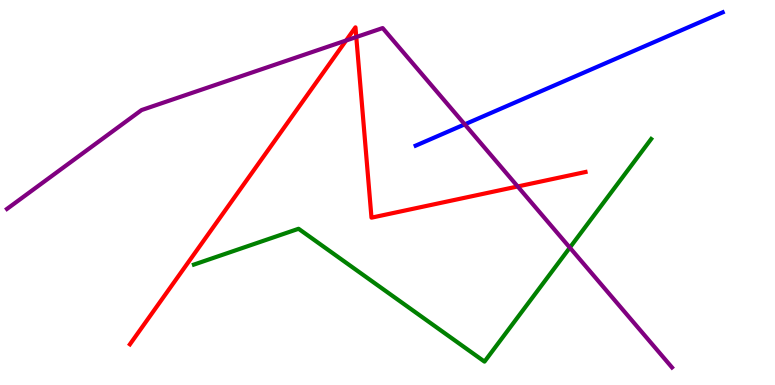[{'lines': ['blue', 'red'], 'intersections': []}, {'lines': ['green', 'red'], 'intersections': []}, {'lines': ['purple', 'red'], 'intersections': [{'x': 4.47, 'y': 8.95}, {'x': 4.6, 'y': 9.04}, {'x': 6.68, 'y': 5.16}]}, {'lines': ['blue', 'green'], 'intersections': []}, {'lines': ['blue', 'purple'], 'intersections': [{'x': 6.0, 'y': 6.77}]}, {'lines': ['green', 'purple'], 'intersections': [{'x': 7.35, 'y': 3.57}]}]